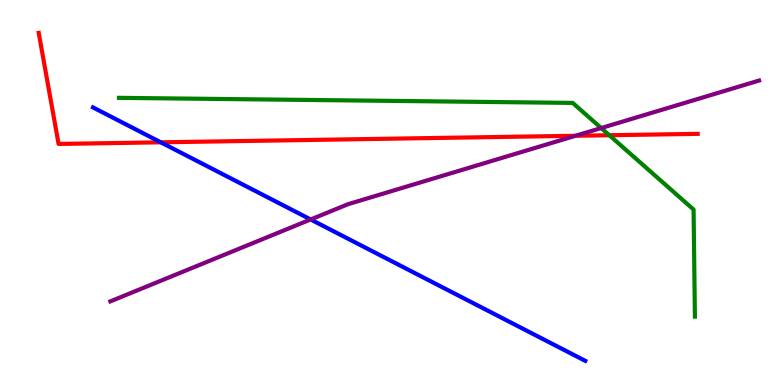[{'lines': ['blue', 'red'], 'intersections': [{'x': 2.07, 'y': 6.3}]}, {'lines': ['green', 'red'], 'intersections': [{'x': 7.86, 'y': 6.49}]}, {'lines': ['purple', 'red'], 'intersections': [{'x': 7.43, 'y': 6.47}]}, {'lines': ['blue', 'green'], 'intersections': []}, {'lines': ['blue', 'purple'], 'intersections': [{'x': 4.01, 'y': 4.3}]}, {'lines': ['green', 'purple'], 'intersections': [{'x': 7.76, 'y': 6.67}]}]